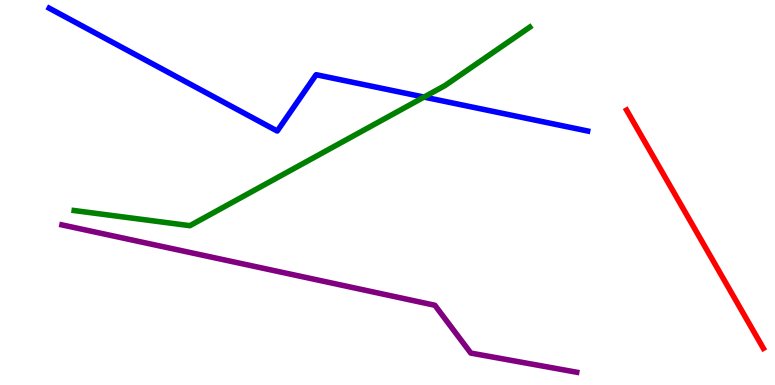[{'lines': ['blue', 'red'], 'intersections': []}, {'lines': ['green', 'red'], 'intersections': []}, {'lines': ['purple', 'red'], 'intersections': []}, {'lines': ['blue', 'green'], 'intersections': [{'x': 5.47, 'y': 7.48}]}, {'lines': ['blue', 'purple'], 'intersections': []}, {'lines': ['green', 'purple'], 'intersections': []}]